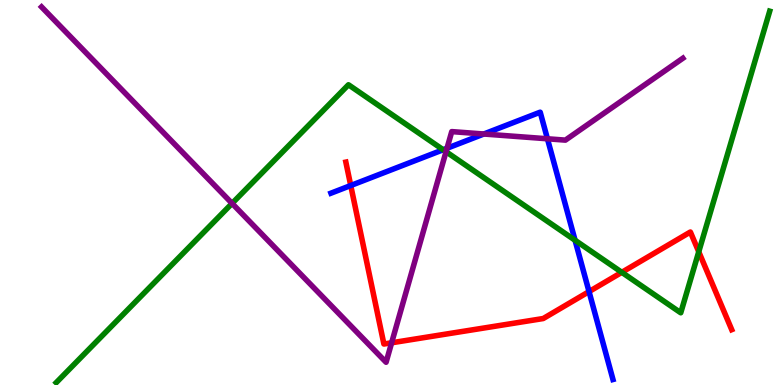[{'lines': ['blue', 'red'], 'intersections': [{'x': 4.53, 'y': 5.18}, {'x': 7.6, 'y': 2.43}]}, {'lines': ['green', 'red'], 'intersections': [{'x': 8.02, 'y': 2.93}, {'x': 9.02, 'y': 3.46}]}, {'lines': ['purple', 'red'], 'intersections': [{'x': 5.05, 'y': 1.1}]}, {'lines': ['blue', 'green'], 'intersections': [{'x': 5.72, 'y': 6.11}, {'x': 7.42, 'y': 3.76}]}, {'lines': ['blue', 'purple'], 'intersections': [{'x': 5.77, 'y': 6.15}, {'x': 6.24, 'y': 6.52}, {'x': 7.06, 'y': 6.4}]}, {'lines': ['green', 'purple'], 'intersections': [{'x': 2.99, 'y': 4.72}, {'x': 5.76, 'y': 6.06}]}]